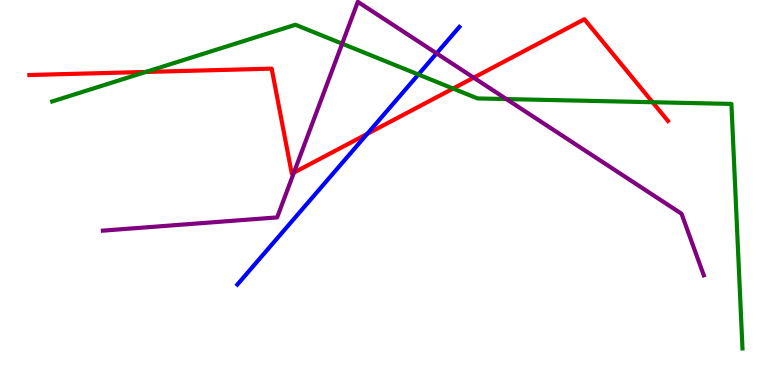[{'lines': ['blue', 'red'], 'intersections': [{'x': 4.74, 'y': 6.52}]}, {'lines': ['green', 'red'], 'intersections': [{'x': 1.88, 'y': 8.13}, {'x': 5.85, 'y': 7.7}, {'x': 8.42, 'y': 7.34}]}, {'lines': ['purple', 'red'], 'intersections': [{'x': 3.79, 'y': 5.52}, {'x': 6.11, 'y': 7.98}]}, {'lines': ['blue', 'green'], 'intersections': [{'x': 5.4, 'y': 8.06}]}, {'lines': ['blue', 'purple'], 'intersections': [{'x': 5.63, 'y': 8.61}]}, {'lines': ['green', 'purple'], 'intersections': [{'x': 4.41, 'y': 8.87}, {'x': 6.53, 'y': 7.43}]}]